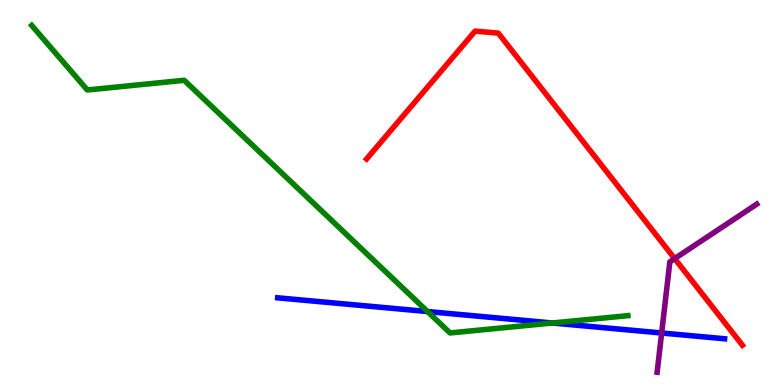[{'lines': ['blue', 'red'], 'intersections': []}, {'lines': ['green', 'red'], 'intersections': []}, {'lines': ['purple', 'red'], 'intersections': [{'x': 8.71, 'y': 3.28}]}, {'lines': ['blue', 'green'], 'intersections': [{'x': 5.52, 'y': 1.91}, {'x': 7.13, 'y': 1.61}]}, {'lines': ['blue', 'purple'], 'intersections': [{'x': 8.54, 'y': 1.35}]}, {'lines': ['green', 'purple'], 'intersections': []}]